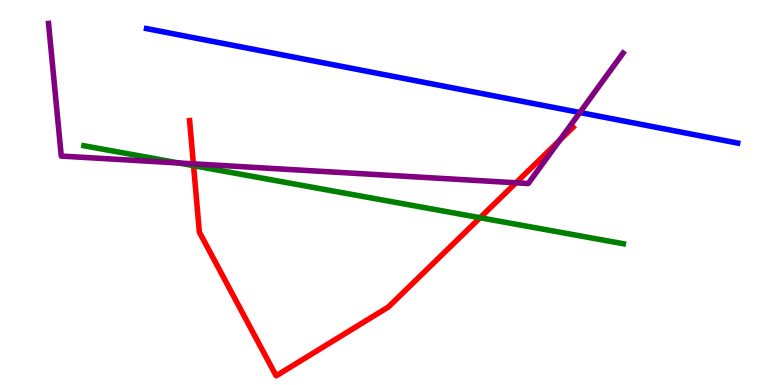[{'lines': ['blue', 'red'], 'intersections': []}, {'lines': ['green', 'red'], 'intersections': [{'x': 2.5, 'y': 5.7}, {'x': 6.19, 'y': 4.34}]}, {'lines': ['purple', 'red'], 'intersections': [{'x': 2.5, 'y': 5.74}, {'x': 6.66, 'y': 5.25}, {'x': 7.22, 'y': 6.36}]}, {'lines': ['blue', 'green'], 'intersections': []}, {'lines': ['blue', 'purple'], 'intersections': [{'x': 7.48, 'y': 7.08}]}, {'lines': ['green', 'purple'], 'intersections': [{'x': 2.31, 'y': 5.77}]}]